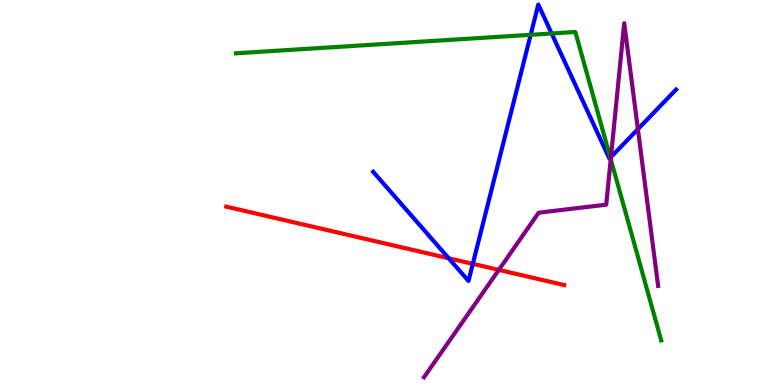[{'lines': ['blue', 'red'], 'intersections': [{'x': 5.79, 'y': 3.29}, {'x': 6.1, 'y': 3.15}]}, {'lines': ['green', 'red'], 'intersections': []}, {'lines': ['purple', 'red'], 'intersections': [{'x': 6.44, 'y': 2.99}]}, {'lines': ['blue', 'green'], 'intersections': [{'x': 6.85, 'y': 9.1}, {'x': 7.12, 'y': 9.13}, {'x': 7.88, 'y': 5.9}]}, {'lines': ['blue', 'purple'], 'intersections': [{'x': 7.88, 'y': 5.92}, {'x': 8.23, 'y': 6.65}]}, {'lines': ['green', 'purple'], 'intersections': [{'x': 7.88, 'y': 5.87}]}]